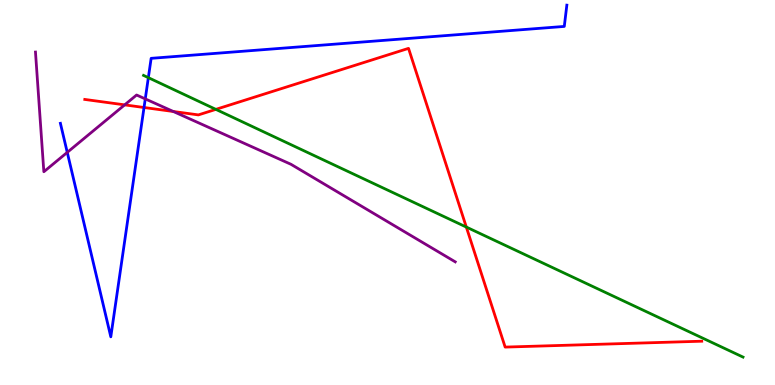[{'lines': ['blue', 'red'], 'intersections': [{'x': 1.86, 'y': 7.21}]}, {'lines': ['green', 'red'], 'intersections': [{'x': 2.79, 'y': 7.16}, {'x': 6.02, 'y': 4.1}]}, {'lines': ['purple', 'red'], 'intersections': [{'x': 1.61, 'y': 7.28}, {'x': 2.24, 'y': 7.1}]}, {'lines': ['blue', 'green'], 'intersections': [{'x': 1.91, 'y': 7.98}]}, {'lines': ['blue', 'purple'], 'intersections': [{'x': 0.868, 'y': 6.04}, {'x': 1.87, 'y': 7.43}]}, {'lines': ['green', 'purple'], 'intersections': []}]